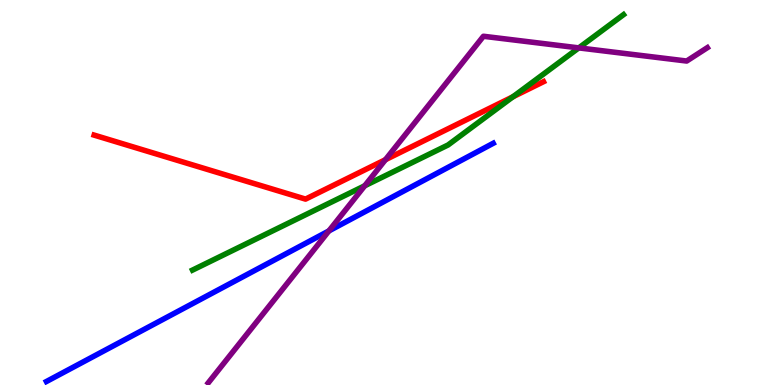[{'lines': ['blue', 'red'], 'intersections': []}, {'lines': ['green', 'red'], 'intersections': [{'x': 6.62, 'y': 7.49}]}, {'lines': ['purple', 'red'], 'intersections': [{'x': 4.97, 'y': 5.85}]}, {'lines': ['blue', 'green'], 'intersections': []}, {'lines': ['blue', 'purple'], 'intersections': [{'x': 4.24, 'y': 4.0}]}, {'lines': ['green', 'purple'], 'intersections': [{'x': 4.71, 'y': 5.17}, {'x': 7.47, 'y': 8.76}]}]